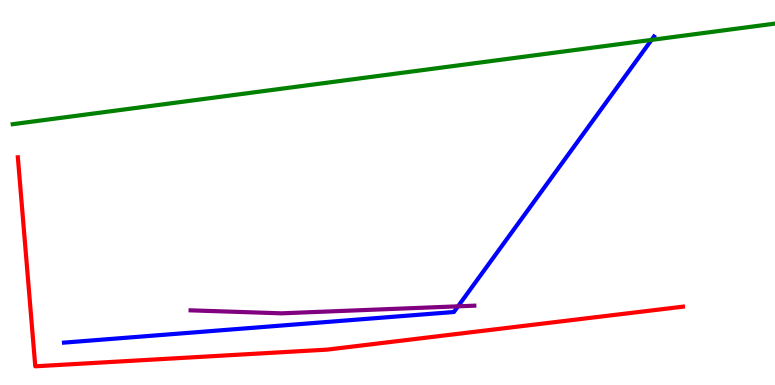[{'lines': ['blue', 'red'], 'intersections': []}, {'lines': ['green', 'red'], 'intersections': []}, {'lines': ['purple', 'red'], 'intersections': []}, {'lines': ['blue', 'green'], 'intersections': [{'x': 8.41, 'y': 8.96}]}, {'lines': ['blue', 'purple'], 'intersections': [{'x': 5.91, 'y': 2.04}]}, {'lines': ['green', 'purple'], 'intersections': []}]